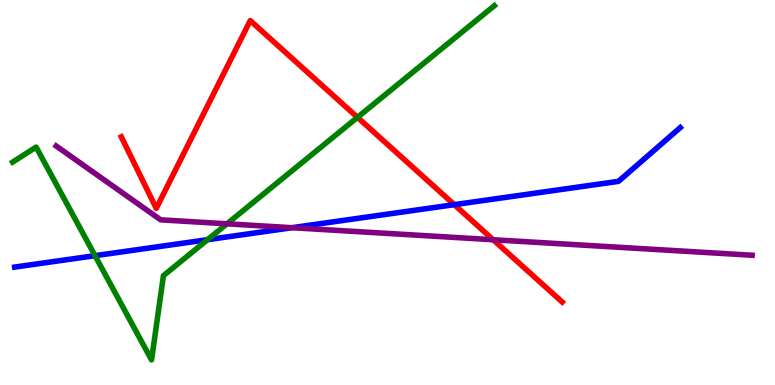[{'lines': ['blue', 'red'], 'intersections': [{'x': 5.86, 'y': 4.68}]}, {'lines': ['green', 'red'], 'intersections': [{'x': 4.61, 'y': 6.95}]}, {'lines': ['purple', 'red'], 'intersections': [{'x': 6.36, 'y': 3.77}]}, {'lines': ['blue', 'green'], 'intersections': [{'x': 1.23, 'y': 3.36}, {'x': 2.68, 'y': 3.77}]}, {'lines': ['blue', 'purple'], 'intersections': [{'x': 3.77, 'y': 4.09}]}, {'lines': ['green', 'purple'], 'intersections': [{'x': 2.93, 'y': 4.19}]}]